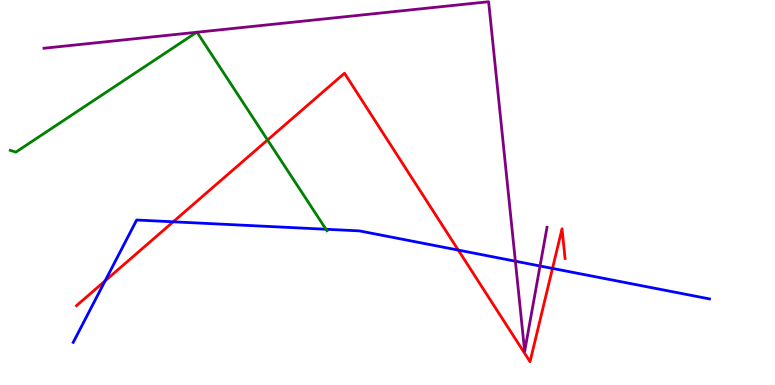[{'lines': ['blue', 'red'], 'intersections': [{'x': 1.36, 'y': 2.71}, {'x': 2.23, 'y': 4.24}, {'x': 5.91, 'y': 3.5}, {'x': 7.13, 'y': 3.03}]}, {'lines': ['green', 'red'], 'intersections': [{'x': 3.45, 'y': 6.36}]}, {'lines': ['purple', 'red'], 'intersections': []}, {'lines': ['blue', 'green'], 'intersections': [{'x': 4.21, 'y': 4.05}]}, {'lines': ['blue', 'purple'], 'intersections': [{'x': 6.65, 'y': 3.22}, {'x': 6.97, 'y': 3.09}]}, {'lines': ['green', 'purple'], 'intersections': [{'x': 2.54, 'y': 9.16}, {'x': 2.54, 'y': 9.16}]}]